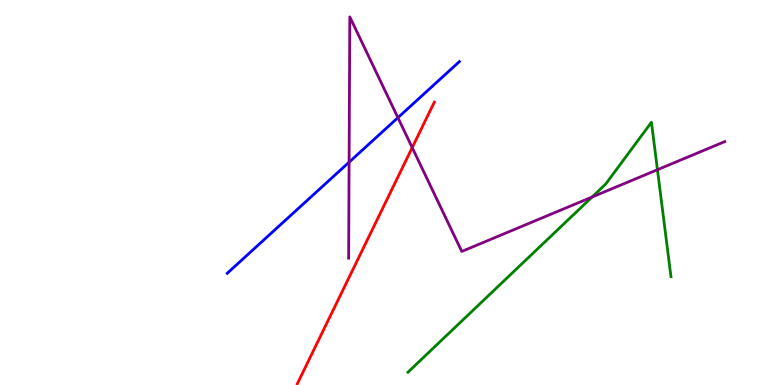[{'lines': ['blue', 'red'], 'intersections': []}, {'lines': ['green', 'red'], 'intersections': []}, {'lines': ['purple', 'red'], 'intersections': [{'x': 5.32, 'y': 6.17}]}, {'lines': ['blue', 'green'], 'intersections': []}, {'lines': ['blue', 'purple'], 'intersections': [{'x': 4.5, 'y': 5.79}, {'x': 5.13, 'y': 6.94}]}, {'lines': ['green', 'purple'], 'intersections': [{'x': 7.64, 'y': 4.88}, {'x': 8.48, 'y': 5.59}]}]